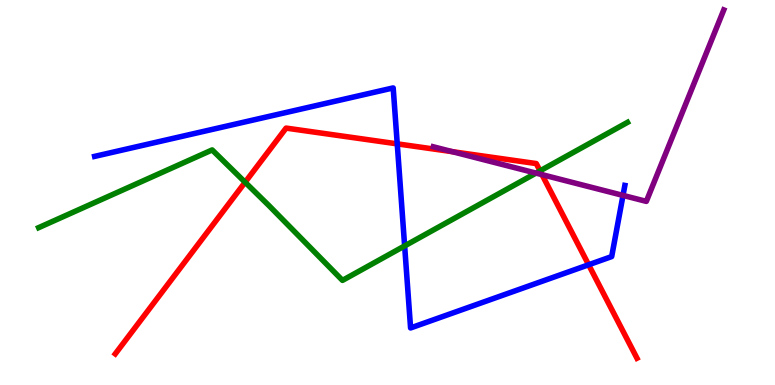[{'lines': ['blue', 'red'], 'intersections': [{'x': 5.13, 'y': 6.26}, {'x': 7.6, 'y': 3.12}]}, {'lines': ['green', 'red'], 'intersections': [{'x': 3.16, 'y': 5.27}, {'x': 6.97, 'y': 5.56}]}, {'lines': ['purple', 'red'], 'intersections': [{'x': 5.84, 'y': 6.06}, {'x': 6.99, 'y': 5.46}]}, {'lines': ['blue', 'green'], 'intersections': [{'x': 5.22, 'y': 3.61}]}, {'lines': ['blue', 'purple'], 'intersections': [{'x': 8.04, 'y': 4.92}]}, {'lines': ['green', 'purple'], 'intersections': [{'x': 6.92, 'y': 5.5}]}]